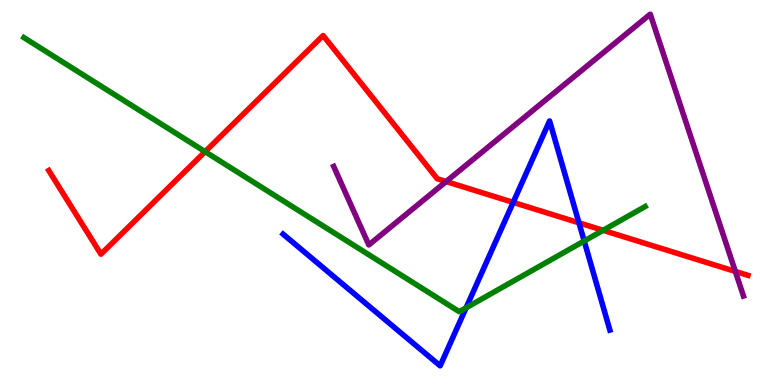[{'lines': ['blue', 'red'], 'intersections': [{'x': 6.62, 'y': 4.74}, {'x': 7.47, 'y': 4.21}]}, {'lines': ['green', 'red'], 'intersections': [{'x': 2.65, 'y': 6.06}, {'x': 7.78, 'y': 4.02}]}, {'lines': ['purple', 'red'], 'intersections': [{'x': 5.76, 'y': 5.28}, {'x': 9.49, 'y': 2.95}]}, {'lines': ['blue', 'green'], 'intersections': [{'x': 6.01, 'y': 2.0}, {'x': 7.54, 'y': 3.74}]}, {'lines': ['blue', 'purple'], 'intersections': []}, {'lines': ['green', 'purple'], 'intersections': []}]